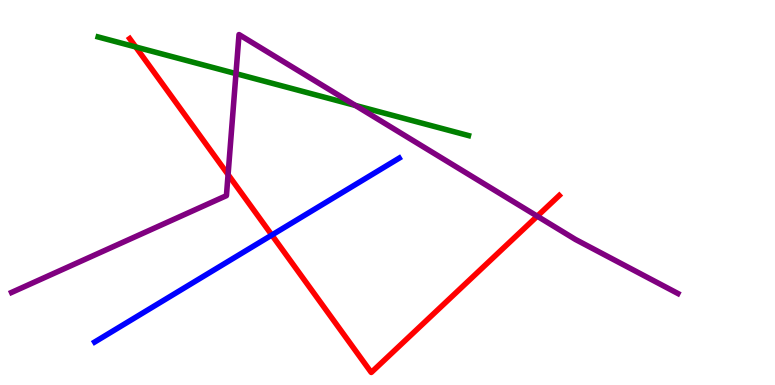[{'lines': ['blue', 'red'], 'intersections': [{'x': 3.51, 'y': 3.89}]}, {'lines': ['green', 'red'], 'intersections': [{'x': 1.75, 'y': 8.78}]}, {'lines': ['purple', 'red'], 'intersections': [{'x': 2.94, 'y': 5.47}, {'x': 6.93, 'y': 4.38}]}, {'lines': ['blue', 'green'], 'intersections': []}, {'lines': ['blue', 'purple'], 'intersections': []}, {'lines': ['green', 'purple'], 'intersections': [{'x': 3.04, 'y': 8.09}, {'x': 4.59, 'y': 7.26}]}]